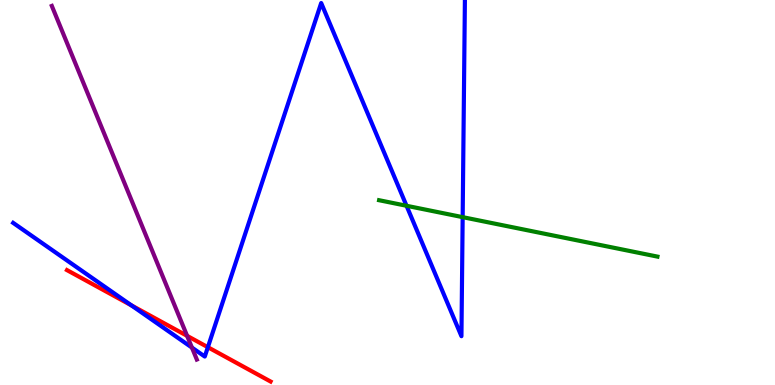[{'lines': ['blue', 'red'], 'intersections': [{'x': 1.7, 'y': 2.07}, {'x': 2.68, 'y': 0.982}]}, {'lines': ['green', 'red'], 'intersections': []}, {'lines': ['purple', 'red'], 'intersections': [{'x': 2.41, 'y': 1.28}]}, {'lines': ['blue', 'green'], 'intersections': [{'x': 5.25, 'y': 4.66}, {'x': 5.97, 'y': 4.36}]}, {'lines': ['blue', 'purple'], 'intersections': [{'x': 2.48, 'y': 0.972}]}, {'lines': ['green', 'purple'], 'intersections': []}]